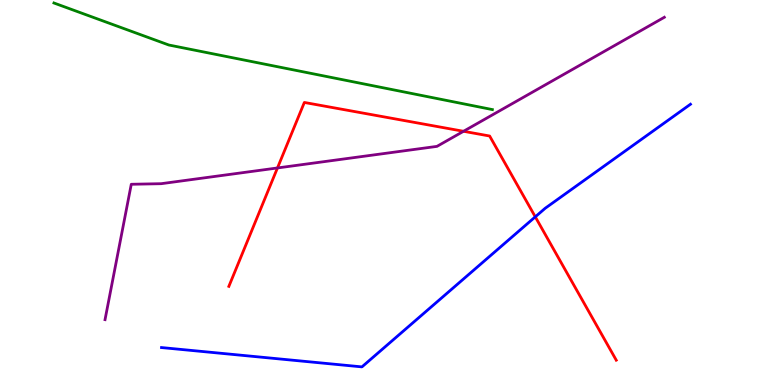[{'lines': ['blue', 'red'], 'intersections': [{'x': 6.91, 'y': 4.37}]}, {'lines': ['green', 'red'], 'intersections': []}, {'lines': ['purple', 'red'], 'intersections': [{'x': 3.58, 'y': 5.64}, {'x': 5.98, 'y': 6.59}]}, {'lines': ['blue', 'green'], 'intersections': []}, {'lines': ['blue', 'purple'], 'intersections': []}, {'lines': ['green', 'purple'], 'intersections': []}]